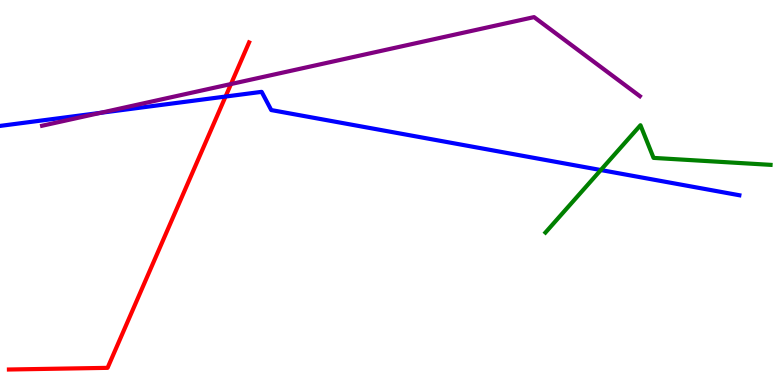[{'lines': ['blue', 'red'], 'intersections': [{'x': 2.91, 'y': 7.49}]}, {'lines': ['green', 'red'], 'intersections': []}, {'lines': ['purple', 'red'], 'intersections': [{'x': 2.98, 'y': 7.82}]}, {'lines': ['blue', 'green'], 'intersections': [{'x': 7.75, 'y': 5.58}]}, {'lines': ['blue', 'purple'], 'intersections': [{'x': 1.3, 'y': 7.07}]}, {'lines': ['green', 'purple'], 'intersections': []}]